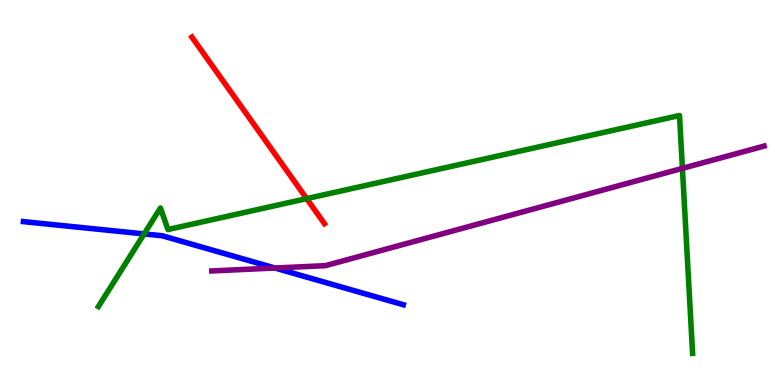[{'lines': ['blue', 'red'], 'intersections': []}, {'lines': ['green', 'red'], 'intersections': [{'x': 3.96, 'y': 4.84}]}, {'lines': ['purple', 'red'], 'intersections': []}, {'lines': ['blue', 'green'], 'intersections': [{'x': 1.86, 'y': 3.92}]}, {'lines': ['blue', 'purple'], 'intersections': [{'x': 3.55, 'y': 3.04}]}, {'lines': ['green', 'purple'], 'intersections': [{'x': 8.81, 'y': 5.63}]}]